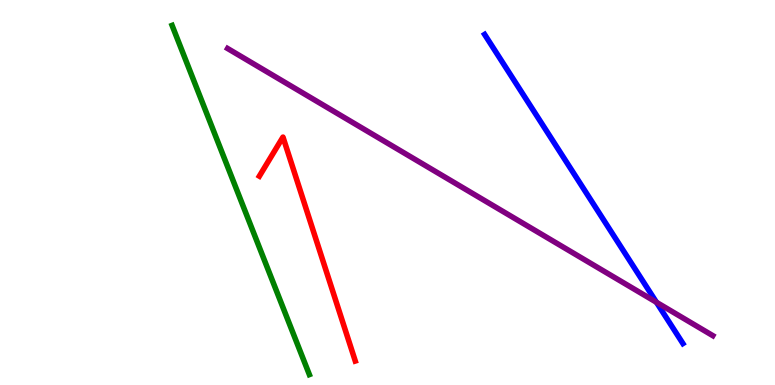[{'lines': ['blue', 'red'], 'intersections': []}, {'lines': ['green', 'red'], 'intersections': []}, {'lines': ['purple', 'red'], 'intersections': []}, {'lines': ['blue', 'green'], 'intersections': []}, {'lines': ['blue', 'purple'], 'intersections': [{'x': 8.47, 'y': 2.15}]}, {'lines': ['green', 'purple'], 'intersections': []}]